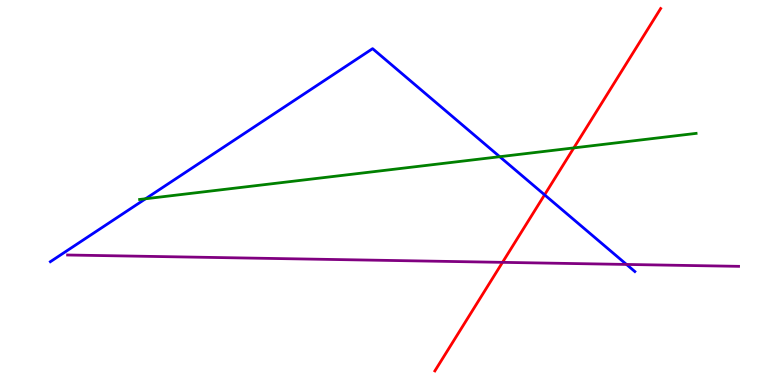[{'lines': ['blue', 'red'], 'intersections': [{'x': 7.03, 'y': 4.94}]}, {'lines': ['green', 'red'], 'intersections': [{'x': 7.4, 'y': 6.16}]}, {'lines': ['purple', 'red'], 'intersections': [{'x': 6.48, 'y': 3.19}]}, {'lines': ['blue', 'green'], 'intersections': [{'x': 1.88, 'y': 4.84}, {'x': 6.45, 'y': 5.93}]}, {'lines': ['blue', 'purple'], 'intersections': [{'x': 8.08, 'y': 3.13}]}, {'lines': ['green', 'purple'], 'intersections': []}]